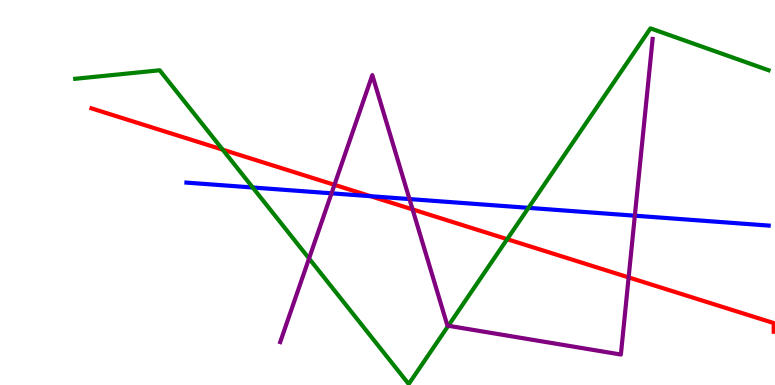[{'lines': ['blue', 'red'], 'intersections': [{'x': 4.78, 'y': 4.9}]}, {'lines': ['green', 'red'], 'intersections': [{'x': 2.87, 'y': 6.11}, {'x': 6.54, 'y': 3.79}]}, {'lines': ['purple', 'red'], 'intersections': [{'x': 4.32, 'y': 5.2}, {'x': 5.32, 'y': 4.56}, {'x': 8.11, 'y': 2.8}]}, {'lines': ['blue', 'green'], 'intersections': [{'x': 3.26, 'y': 5.13}, {'x': 6.82, 'y': 4.6}]}, {'lines': ['blue', 'purple'], 'intersections': [{'x': 4.28, 'y': 4.98}, {'x': 5.28, 'y': 4.83}, {'x': 8.19, 'y': 4.4}]}, {'lines': ['green', 'purple'], 'intersections': [{'x': 3.99, 'y': 3.29}, {'x': 5.78, 'y': 1.54}]}]